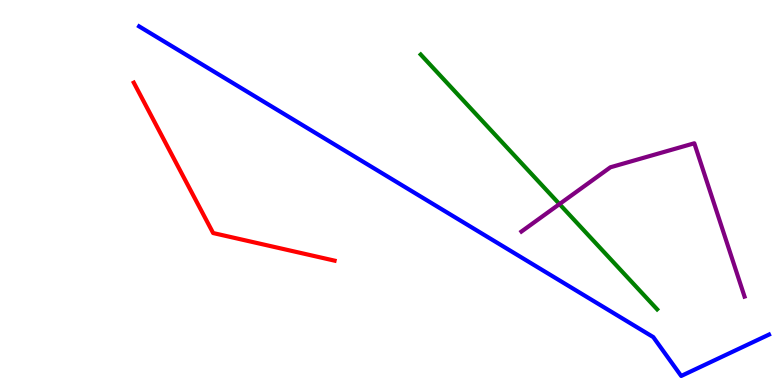[{'lines': ['blue', 'red'], 'intersections': []}, {'lines': ['green', 'red'], 'intersections': []}, {'lines': ['purple', 'red'], 'intersections': []}, {'lines': ['blue', 'green'], 'intersections': []}, {'lines': ['blue', 'purple'], 'intersections': []}, {'lines': ['green', 'purple'], 'intersections': [{'x': 7.22, 'y': 4.7}]}]